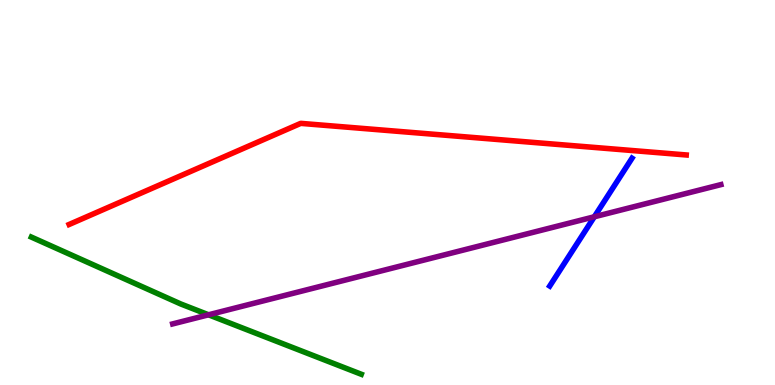[{'lines': ['blue', 'red'], 'intersections': []}, {'lines': ['green', 'red'], 'intersections': []}, {'lines': ['purple', 'red'], 'intersections': []}, {'lines': ['blue', 'green'], 'intersections': []}, {'lines': ['blue', 'purple'], 'intersections': [{'x': 7.67, 'y': 4.37}]}, {'lines': ['green', 'purple'], 'intersections': [{'x': 2.69, 'y': 1.82}]}]